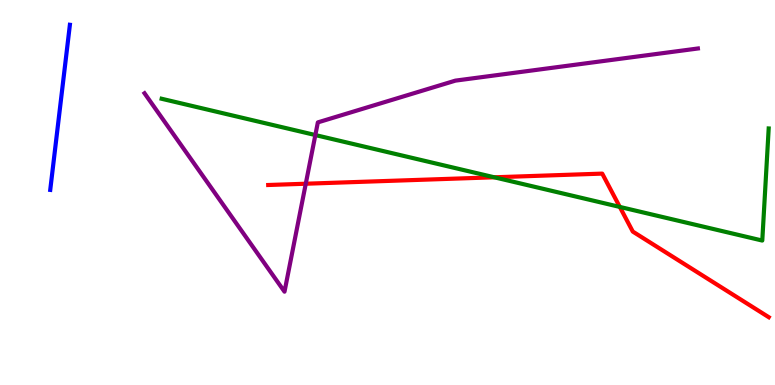[{'lines': ['blue', 'red'], 'intersections': []}, {'lines': ['green', 'red'], 'intersections': [{'x': 6.38, 'y': 5.39}, {'x': 8.0, 'y': 4.63}]}, {'lines': ['purple', 'red'], 'intersections': [{'x': 3.95, 'y': 5.23}]}, {'lines': ['blue', 'green'], 'intersections': []}, {'lines': ['blue', 'purple'], 'intersections': []}, {'lines': ['green', 'purple'], 'intersections': [{'x': 4.07, 'y': 6.49}]}]